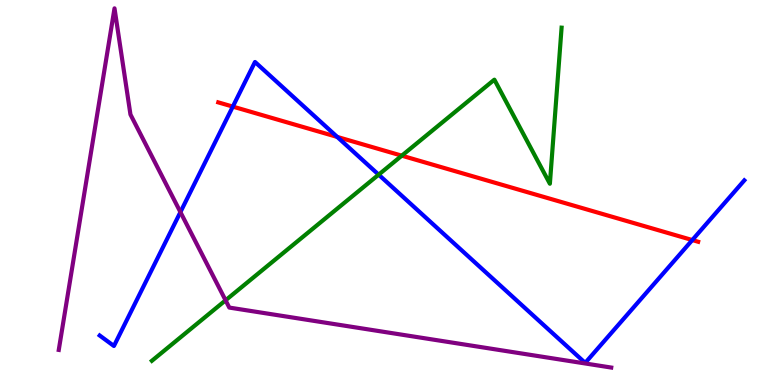[{'lines': ['blue', 'red'], 'intersections': [{'x': 3.0, 'y': 7.23}, {'x': 4.35, 'y': 6.44}, {'x': 8.93, 'y': 3.76}]}, {'lines': ['green', 'red'], 'intersections': [{'x': 5.18, 'y': 5.96}]}, {'lines': ['purple', 'red'], 'intersections': []}, {'lines': ['blue', 'green'], 'intersections': [{'x': 4.89, 'y': 5.46}]}, {'lines': ['blue', 'purple'], 'intersections': [{'x': 2.33, 'y': 4.49}]}, {'lines': ['green', 'purple'], 'intersections': [{'x': 2.91, 'y': 2.2}]}]